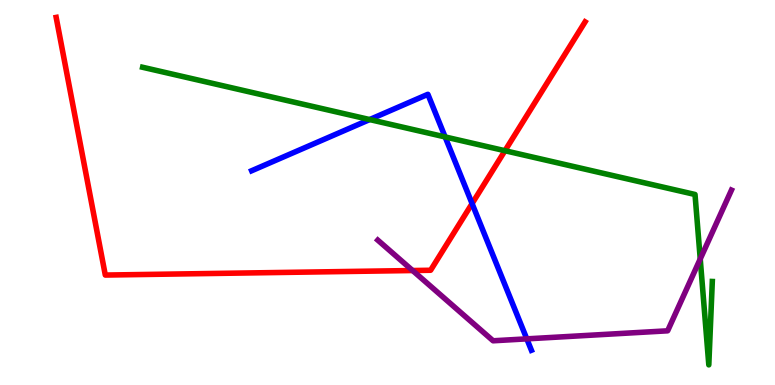[{'lines': ['blue', 'red'], 'intersections': [{'x': 6.09, 'y': 4.71}]}, {'lines': ['green', 'red'], 'intersections': [{'x': 6.52, 'y': 6.09}]}, {'lines': ['purple', 'red'], 'intersections': [{'x': 5.32, 'y': 2.97}]}, {'lines': ['blue', 'green'], 'intersections': [{'x': 4.77, 'y': 6.89}, {'x': 5.74, 'y': 6.44}]}, {'lines': ['blue', 'purple'], 'intersections': [{'x': 6.8, 'y': 1.2}]}, {'lines': ['green', 'purple'], 'intersections': [{'x': 9.04, 'y': 3.27}]}]